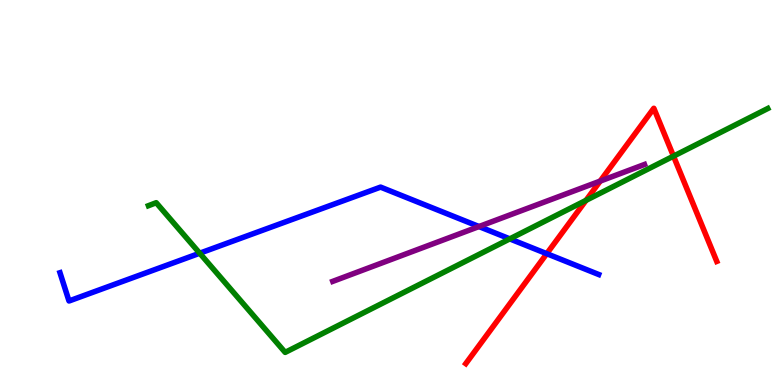[{'lines': ['blue', 'red'], 'intersections': [{'x': 7.05, 'y': 3.41}]}, {'lines': ['green', 'red'], 'intersections': [{'x': 7.56, 'y': 4.8}, {'x': 8.69, 'y': 5.94}]}, {'lines': ['purple', 'red'], 'intersections': [{'x': 7.74, 'y': 5.3}]}, {'lines': ['blue', 'green'], 'intersections': [{'x': 2.58, 'y': 3.42}, {'x': 6.58, 'y': 3.8}]}, {'lines': ['blue', 'purple'], 'intersections': [{'x': 6.18, 'y': 4.12}]}, {'lines': ['green', 'purple'], 'intersections': []}]